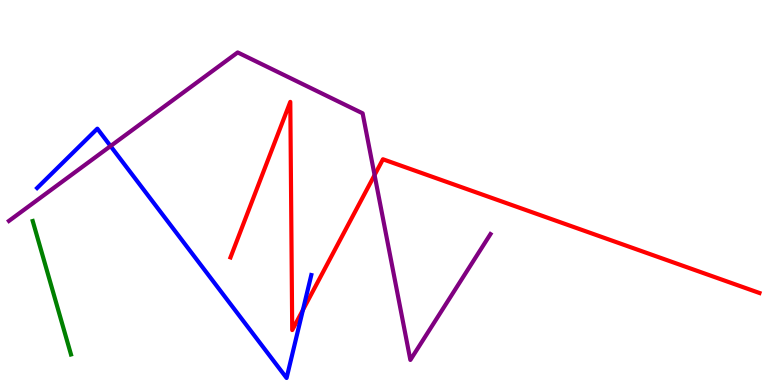[{'lines': ['blue', 'red'], 'intersections': [{'x': 3.91, 'y': 1.95}]}, {'lines': ['green', 'red'], 'intersections': []}, {'lines': ['purple', 'red'], 'intersections': [{'x': 4.83, 'y': 5.45}]}, {'lines': ['blue', 'green'], 'intersections': []}, {'lines': ['blue', 'purple'], 'intersections': [{'x': 1.43, 'y': 6.21}]}, {'lines': ['green', 'purple'], 'intersections': []}]